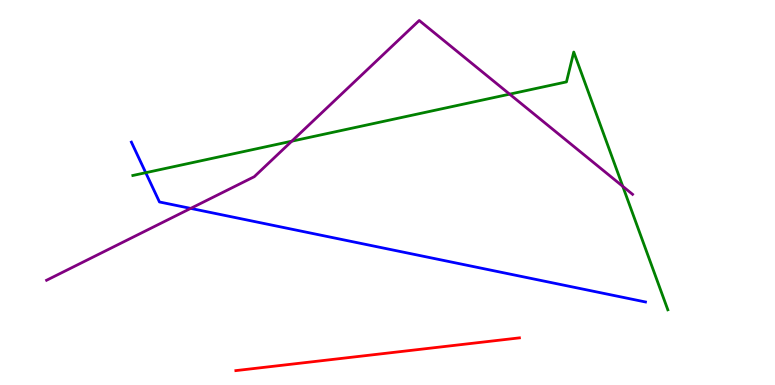[{'lines': ['blue', 'red'], 'intersections': []}, {'lines': ['green', 'red'], 'intersections': []}, {'lines': ['purple', 'red'], 'intersections': []}, {'lines': ['blue', 'green'], 'intersections': [{'x': 1.88, 'y': 5.51}]}, {'lines': ['blue', 'purple'], 'intersections': [{'x': 2.46, 'y': 4.59}]}, {'lines': ['green', 'purple'], 'intersections': [{'x': 3.76, 'y': 6.33}, {'x': 6.58, 'y': 7.55}, {'x': 8.04, 'y': 5.16}]}]